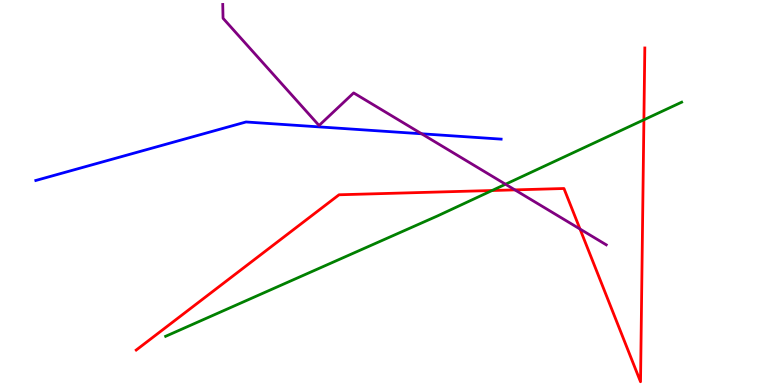[{'lines': ['blue', 'red'], 'intersections': []}, {'lines': ['green', 'red'], 'intersections': [{'x': 6.35, 'y': 5.05}, {'x': 8.31, 'y': 6.89}]}, {'lines': ['purple', 'red'], 'intersections': [{'x': 6.64, 'y': 5.07}, {'x': 7.48, 'y': 4.05}]}, {'lines': ['blue', 'green'], 'intersections': []}, {'lines': ['blue', 'purple'], 'intersections': [{'x': 5.44, 'y': 6.53}]}, {'lines': ['green', 'purple'], 'intersections': [{'x': 6.52, 'y': 5.21}]}]